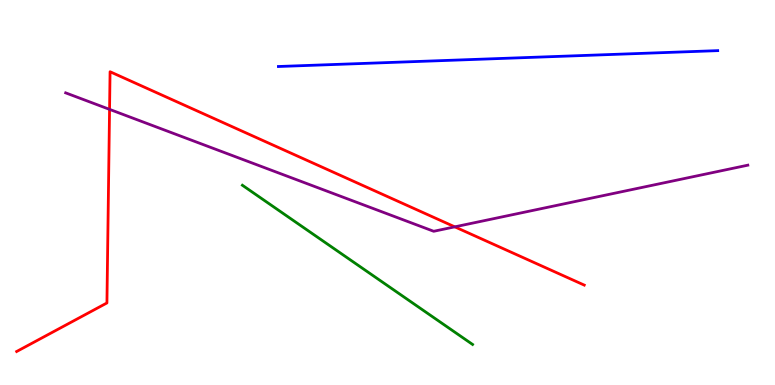[{'lines': ['blue', 'red'], 'intersections': []}, {'lines': ['green', 'red'], 'intersections': []}, {'lines': ['purple', 'red'], 'intersections': [{'x': 1.41, 'y': 7.16}, {'x': 5.87, 'y': 4.11}]}, {'lines': ['blue', 'green'], 'intersections': []}, {'lines': ['blue', 'purple'], 'intersections': []}, {'lines': ['green', 'purple'], 'intersections': []}]